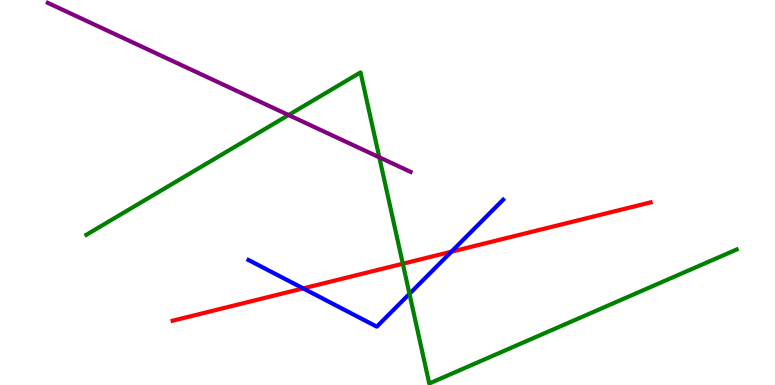[{'lines': ['blue', 'red'], 'intersections': [{'x': 3.91, 'y': 2.51}, {'x': 5.82, 'y': 3.46}]}, {'lines': ['green', 'red'], 'intersections': [{'x': 5.2, 'y': 3.15}]}, {'lines': ['purple', 'red'], 'intersections': []}, {'lines': ['blue', 'green'], 'intersections': [{'x': 5.28, 'y': 2.37}]}, {'lines': ['blue', 'purple'], 'intersections': []}, {'lines': ['green', 'purple'], 'intersections': [{'x': 3.72, 'y': 7.01}, {'x': 4.89, 'y': 5.91}]}]